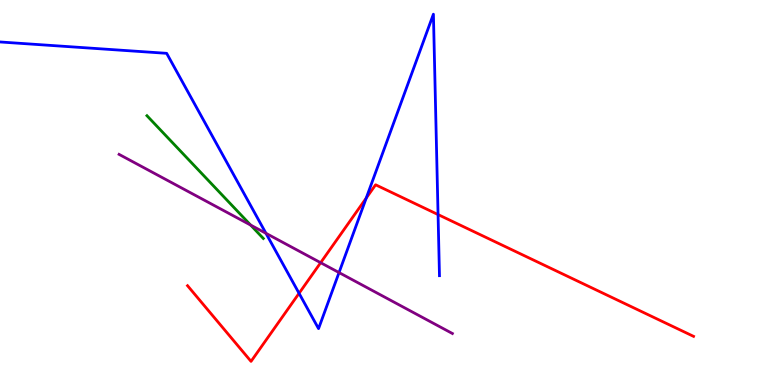[{'lines': ['blue', 'red'], 'intersections': [{'x': 3.86, 'y': 2.38}, {'x': 4.73, 'y': 4.86}, {'x': 5.65, 'y': 4.43}]}, {'lines': ['green', 'red'], 'intersections': []}, {'lines': ['purple', 'red'], 'intersections': [{'x': 4.14, 'y': 3.18}]}, {'lines': ['blue', 'green'], 'intersections': []}, {'lines': ['blue', 'purple'], 'intersections': [{'x': 3.43, 'y': 3.94}, {'x': 4.37, 'y': 2.92}]}, {'lines': ['green', 'purple'], 'intersections': [{'x': 3.23, 'y': 4.15}]}]